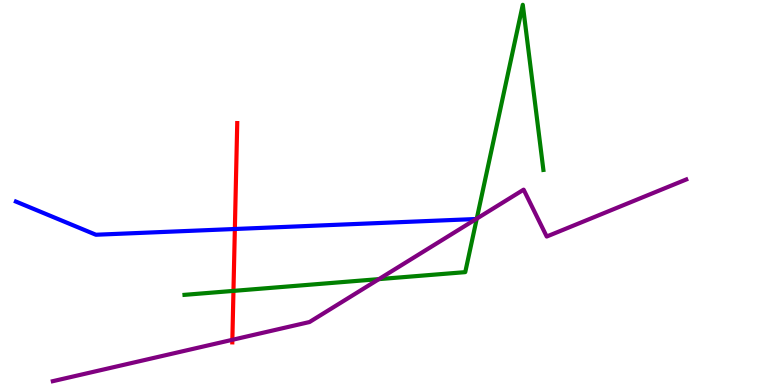[{'lines': ['blue', 'red'], 'intersections': [{'x': 3.03, 'y': 4.05}]}, {'lines': ['green', 'red'], 'intersections': [{'x': 3.01, 'y': 2.44}]}, {'lines': ['purple', 'red'], 'intersections': [{'x': 3.0, 'y': 1.17}]}, {'lines': ['blue', 'green'], 'intersections': []}, {'lines': ['blue', 'purple'], 'intersections': []}, {'lines': ['green', 'purple'], 'intersections': [{'x': 4.89, 'y': 2.75}, {'x': 6.15, 'y': 4.32}]}]